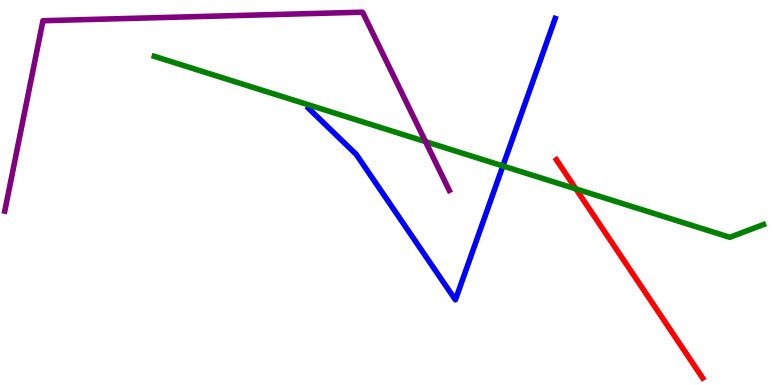[{'lines': ['blue', 'red'], 'intersections': []}, {'lines': ['green', 'red'], 'intersections': [{'x': 7.43, 'y': 5.09}]}, {'lines': ['purple', 'red'], 'intersections': []}, {'lines': ['blue', 'green'], 'intersections': [{'x': 6.49, 'y': 5.69}]}, {'lines': ['blue', 'purple'], 'intersections': []}, {'lines': ['green', 'purple'], 'intersections': [{'x': 5.49, 'y': 6.32}]}]